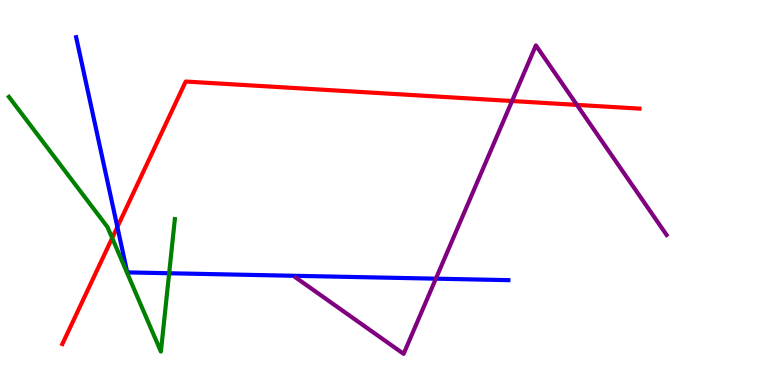[{'lines': ['blue', 'red'], 'intersections': [{'x': 1.51, 'y': 4.1}]}, {'lines': ['green', 'red'], 'intersections': [{'x': 1.45, 'y': 3.82}]}, {'lines': ['purple', 'red'], 'intersections': [{'x': 6.61, 'y': 7.38}, {'x': 7.44, 'y': 7.28}]}, {'lines': ['blue', 'green'], 'intersections': [{'x': 2.18, 'y': 2.9}]}, {'lines': ['blue', 'purple'], 'intersections': [{'x': 5.62, 'y': 2.76}]}, {'lines': ['green', 'purple'], 'intersections': []}]